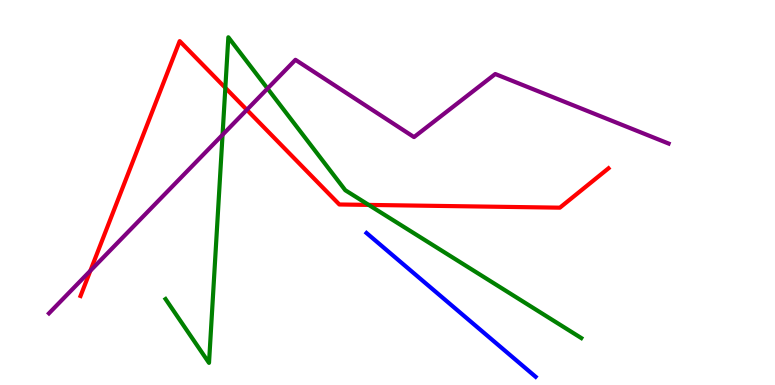[{'lines': ['blue', 'red'], 'intersections': []}, {'lines': ['green', 'red'], 'intersections': [{'x': 2.91, 'y': 7.72}, {'x': 4.76, 'y': 4.68}]}, {'lines': ['purple', 'red'], 'intersections': [{'x': 1.17, 'y': 2.97}, {'x': 3.19, 'y': 7.15}]}, {'lines': ['blue', 'green'], 'intersections': []}, {'lines': ['blue', 'purple'], 'intersections': []}, {'lines': ['green', 'purple'], 'intersections': [{'x': 2.87, 'y': 6.5}, {'x': 3.45, 'y': 7.7}]}]